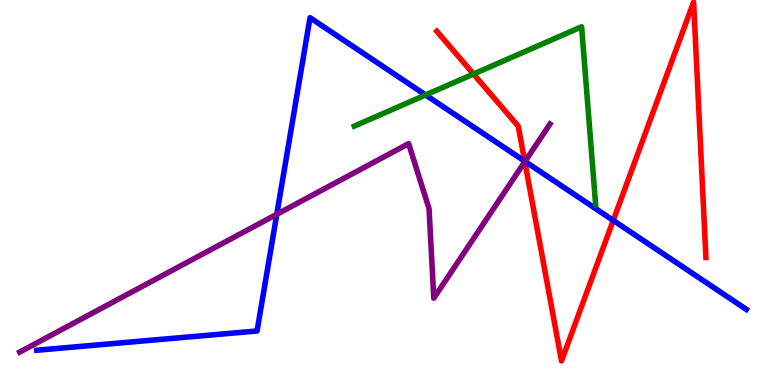[{'lines': ['blue', 'red'], 'intersections': [{'x': 6.77, 'y': 5.81}, {'x': 7.91, 'y': 4.28}]}, {'lines': ['green', 'red'], 'intersections': [{'x': 6.11, 'y': 8.08}]}, {'lines': ['purple', 'red'], 'intersections': [{'x': 6.77, 'y': 5.8}]}, {'lines': ['blue', 'green'], 'intersections': [{'x': 5.49, 'y': 7.53}]}, {'lines': ['blue', 'purple'], 'intersections': [{'x': 3.57, 'y': 4.43}, {'x': 6.77, 'y': 5.81}]}, {'lines': ['green', 'purple'], 'intersections': []}]